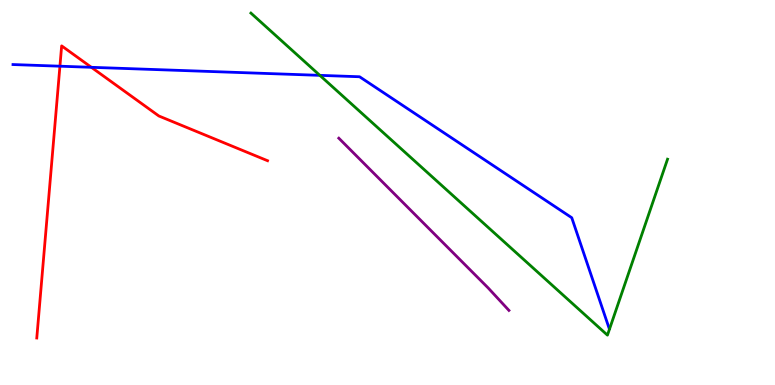[{'lines': ['blue', 'red'], 'intersections': [{'x': 0.773, 'y': 8.28}, {'x': 1.18, 'y': 8.25}]}, {'lines': ['green', 'red'], 'intersections': []}, {'lines': ['purple', 'red'], 'intersections': []}, {'lines': ['blue', 'green'], 'intersections': [{'x': 4.13, 'y': 8.04}]}, {'lines': ['blue', 'purple'], 'intersections': []}, {'lines': ['green', 'purple'], 'intersections': []}]